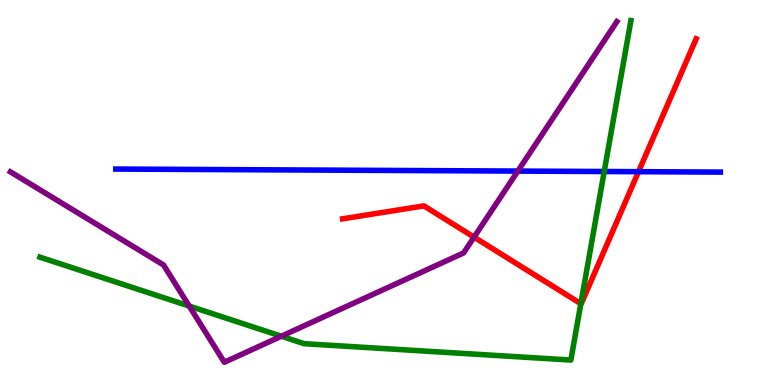[{'lines': ['blue', 'red'], 'intersections': [{'x': 8.24, 'y': 5.54}]}, {'lines': ['green', 'red'], 'intersections': [{'x': 7.49, 'y': 2.11}]}, {'lines': ['purple', 'red'], 'intersections': [{'x': 6.12, 'y': 3.84}]}, {'lines': ['blue', 'green'], 'intersections': [{'x': 7.8, 'y': 5.55}]}, {'lines': ['blue', 'purple'], 'intersections': [{'x': 6.68, 'y': 5.56}]}, {'lines': ['green', 'purple'], 'intersections': [{'x': 2.44, 'y': 2.05}, {'x': 3.63, 'y': 1.27}]}]